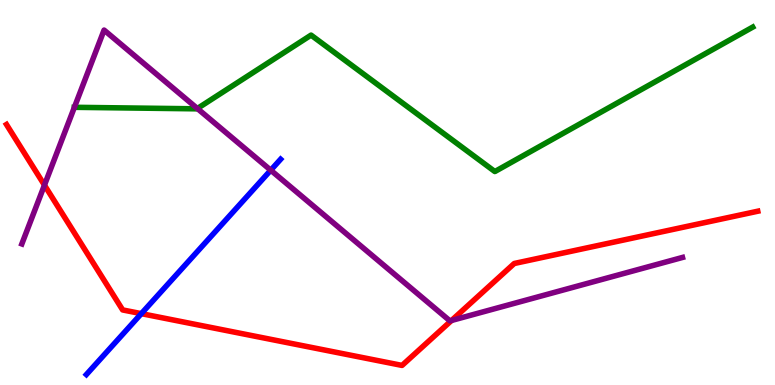[{'lines': ['blue', 'red'], 'intersections': [{'x': 1.82, 'y': 1.85}]}, {'lines': ['green', 'red'], 'intersections': []}, {'lines': ['purple', 'red'], 'intersections': [{'x': 0.574, 'y': 5.19}, {'x': 5.83, 'y': 1.68}]}, {'lines': ['blue', 'green'], 'intersections': []}, {'lines': ['blue', 'purple'], 'intersections': [{'x': 3.49, 'y': 5.58}]}, {'lines': ['green', 'purple'], 'intersections': [{'x': 0.96, 'y': 7.21}, {'x': 2.55, 'y': 7.18}]}]